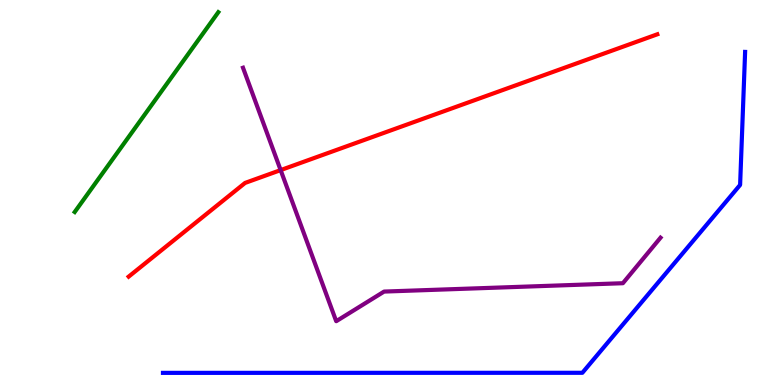[{'lines': ['blue', 'red'], 'intersections': []}, {'lines': ['green', 'red'], 'intersections': []}, {'lines': ['purple', 'red'], 'intersections': [{'x': 3.62, 'y': 5.58}]}, {'lines': ['blue', 'green'], 'intersections': []}, {'lines': ['blue', 'purple'], 'intersections': []}, {'lines': ['green', 'purple'], 'intersections': []}]